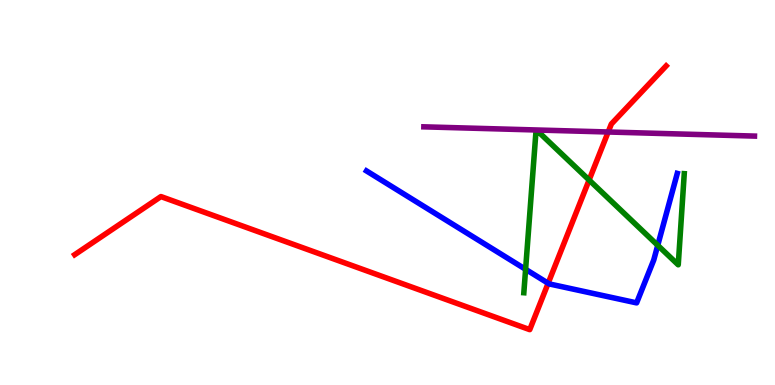[{'lines': ['blue', 'red'], 'intersections': [{'x': 7.07, 'y': 2.64}]}, {'lines': ['green', 'red'], 'intersections': [{'x': 7.6, 'y': 5.32}]}, {'lines': ['purple', 'red'], 'intersections': [{'x': 7.85, 'y': 6.57}]}, {'lines': ['blue', 'green'], 'intersections': [{'x': 6.78, 'y': 3.0}, {'x': 8.49, 'y': 3.63}]}, {'lines': ['blue', 'purple'], 'intersections': []}, {'lines': ['green', 'purple'], 'intersections': []}]